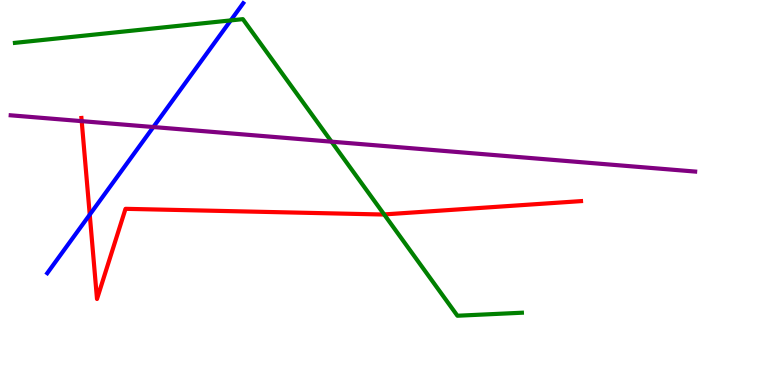[{'lines': ['blue', 'red'], 'intersections': [{'x': 1.16, 'y': 4.42}]}, {'lines': ['green', 'red'], 'intersections': [{'x': 4.96, 'y': 4.43}]}, {'lines': ['purple', 'red'], 'intersections': [{'x': 1.05, 'y': 6.85}]}, {'lines': ['blue', 'green'], 'intersections': [{'x': 2.98, 'y': 9.47}]}, {'lines': ['blue', 'purple'], 'intersections': [{'x': 1.98, 'y': 6.7}]}, {'lines': ['green', 'purple'], 'intersections': [{'x': 4.28, 'y': 6.32}]}]